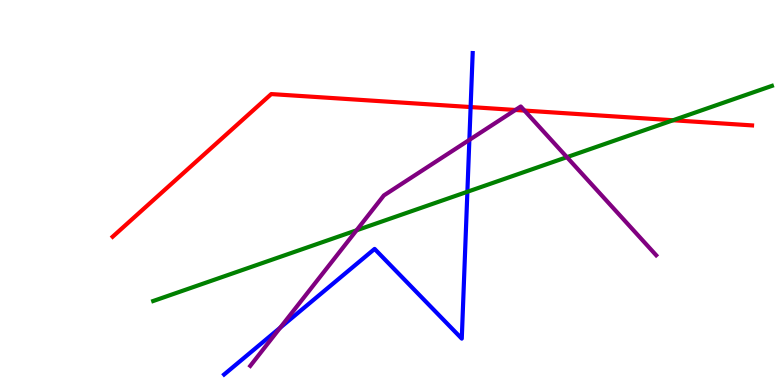[{'lines': ['blue', 'red'], 'intersections': [{'x': 6.07, 'y': 7.22}]}, {'lines': ['green', 'red'], 'intersections': [{'x': 8.68, 'y': 6.88}]}, {'lines': ['purple', 'red'], 'intersections': [{'x': 6.65, 'y': 7.14}, {'x': 6.77, 'y': 7.13}]}, {'lines': ['blue', 'green'], 'intersections': [{'x': 6.03, 'y': 5.02}]}, {'lines': ['blue', 'purple'], 'intersections': [{'x': 3.62, 'y': 1.49}, {'x': 6.06, 'y': 6.37}]}, {'lines': ['green', 'purple'], 'intersections': [{'x': 4.6, 'y': 4.02}, {'x': 7.31, 'y': 5.92}]}]